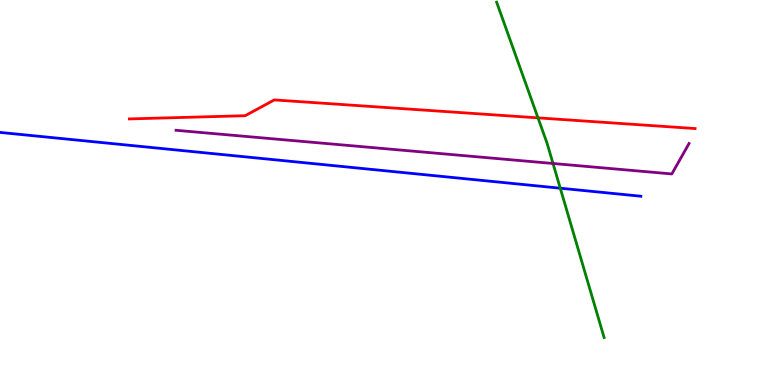[{'lines': ['blue', 'red'], 'intersections': []}, {'lines': ['green', 'red'], 'intersections': [{'x': 6.94, 'y': 6.94}]}, {'lines': ['purple', 'red'], 'intersections': []}, {'lines': ['blue', 'green'], 'intersections': [{'x': 7.23, 'y': 5.11}]}, {'lines': ['blue', 'purple'], 'intersections': []}, {'lines': ['green', 'purple'], 'intersections': [{'x': 7.14, 'y': 5.75}]}]